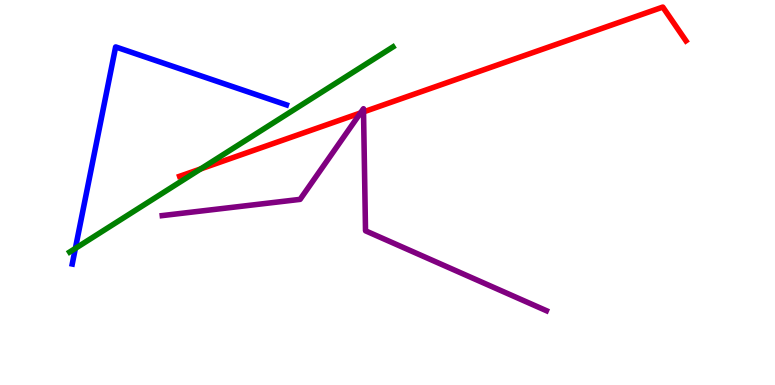[{'lines': ['blue', 'red'], 'intersections': []}, {'lines': ['green', 'red'], 'intersections': [{'x': 2.59, 'y': 5.61}]}, {'lines': ['purple', 'red'], 'intersections': [{'x': 4.65, 'y': 7.07}, {'x': 4.69, 'y': 7.09}]}, {'lines': ['blue', 'green'], 'intersections': [{'x': 0.972, 'y': 3.55}]}, {'lines': ['blue', 'purple'], 'intersections': []}, {'lines': ['green', 'purple'], 'intersections': []}]